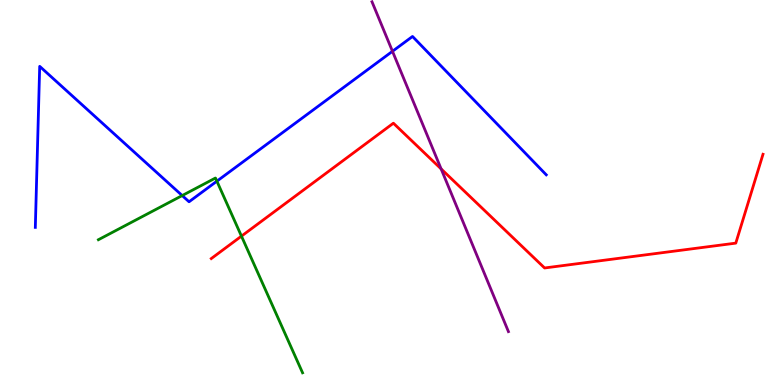[{'lines': ['blue', 'red'], 'intersections': []}, {'lines': ['green', 'red'], 'intersections': [{'x': 3.12, 'y': 3.87}]}, {'lines': ['purple', 'red'], 'intersections': [{'x': 5.69, 'y': 5.61}]}, {'lines': ['blue', 'green'], 'intersections': [{'x': 2.35, 'y': 4.92}, {'x': 2.8, 'y': 5.29}]}, {'lines': ['blue', 'purple'], 'intersections': [{'x': 5.06, 'y': 8.67}]}, {'lines': ['green', 'purple'], 'intersections': []}]